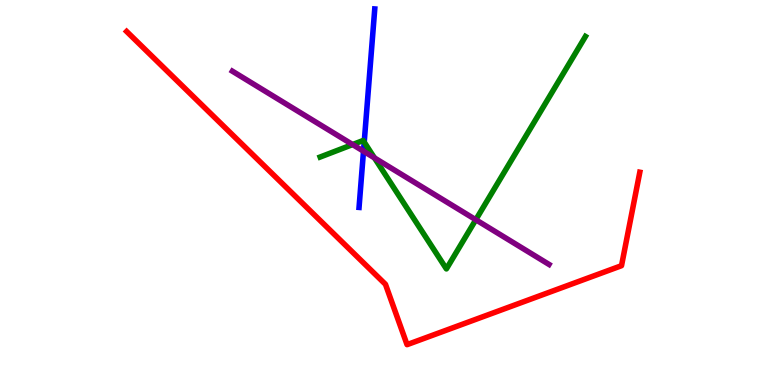[{'lines': ['blue', 'red'], 'intersections': []}, {'lines': ['green', 'red'], 'intersections': []}, {'lines': ['purple', 'red'], 'intersections': []}, {'lines': ['blue', 'green'], 'intersections': [{'x': 4.7, 'y': 6.31}]}, {'lines': ['blue', 'purple'], 'intersections': [{'x': 4.69, 'y': 6.07}]}, {'lines': ['green', 'purple'], 'intersections': [{'x': 4.55, 'y': 6.25}, {'x': 4.83, 'y': 5.9}, {'x': 6.14, 'y': 4.29}]}]